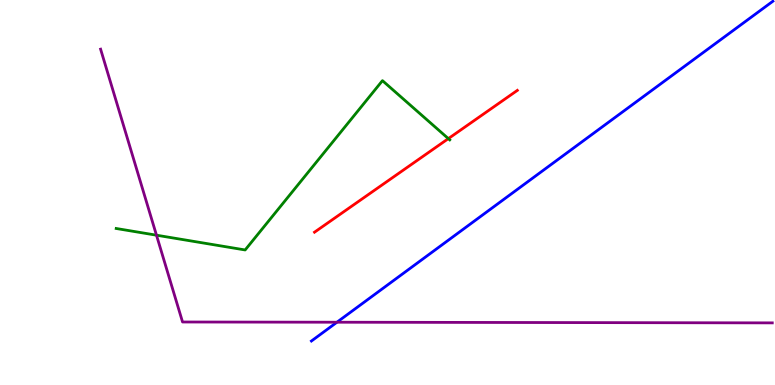[{'lines': ['blue', 'red'], 'intersections': []}, {'lines': ['green', 'red'], 'intersections': [{'x': 5.79, 'y': 6.4}]}, {'lines': ['purple', 'red'], 'intersections': []}, {'lines': ['blue', 'green'], 'intersections': []}, {'lines': ['blue', 'purple'], 'intersections': [{'x': 4.35, 'y': 1.63}]}, {'lines': ['green', 'purple'], 'intersections': [{'x': 2.02, 'y': 3.89}]}]